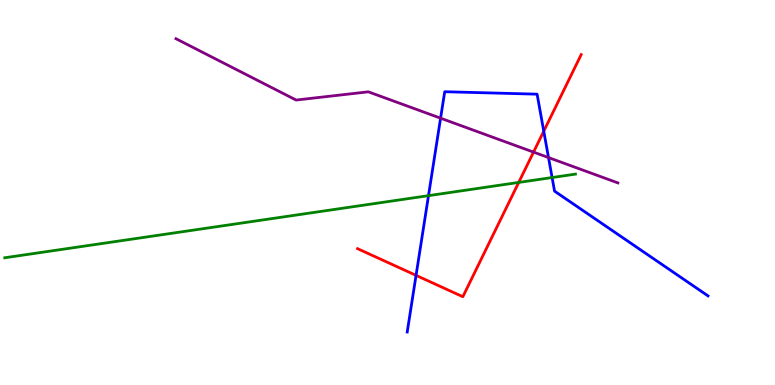[{'lines': ['blue', 'red'], 'intersections': [{'x': 5.37, 'y': 2.85}, {'x': 7.02, 'y': 6.59}]}, {'lines': ['green', 'red'], 'intersections': [{'x': 6.69, 'y': 5.26}]}, {'lines': ['purple', 'red'], 'intersections': [{'x': 6.88, 'y': 6.05}]}, {'lines': ['blue', 'green'], 'intersections': [{'x': 5.53, 'y': 4.92}, {'x': 7.12, 'y': 5.39}]}, {'lines': ['blue', 'purple'], 'intersections': [{'x': 5.68, 'y': 6.93}, {'x': 7.08, 'y': 5.91}]}, {'lines': ['green', 'purple'], 'intersections': []}]